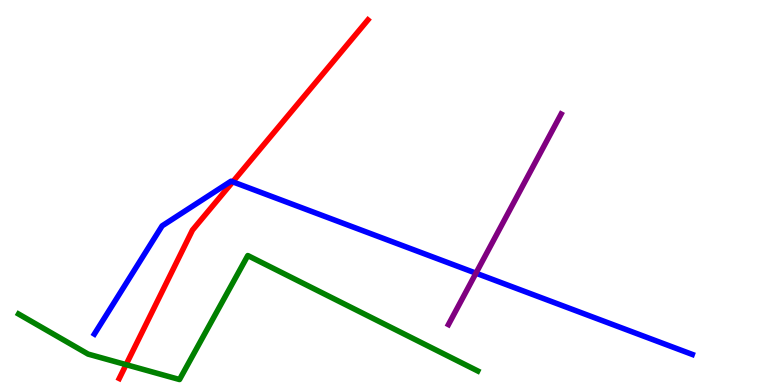[{'lines': ['blue', 'red'], 'intersections': [{'x': 3.0, 'y': 5.28}]}, {'lines': ['green', 'red'], 'intersections': [{'x': 1.63, 'y': 0.528}]}, {'lines': ['purple', 'red'], 'intersections': []}, {'lines': ['blue', 'green'], 'intersections': []}, {'lines': ['blue', 'purple'], 'intersections': [{'x': 6.14, 'y': 2.9}]}, {'lines': ['green', 'purple'], 'intersections': []}]